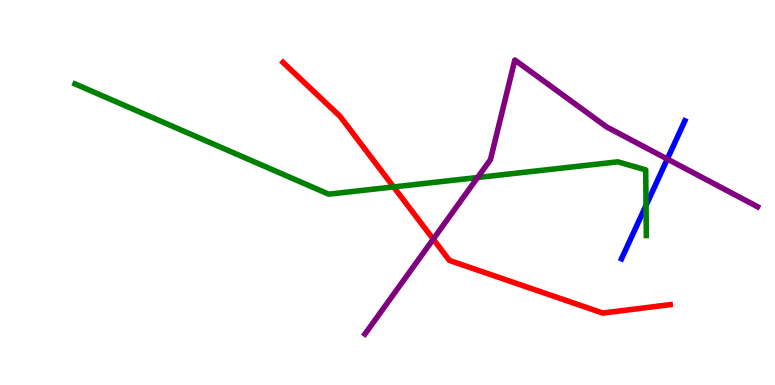[{'lines': ['blue', 'red'], 'intersections': []}, {'lines': ['green', 'red'], 'intersections': [{'x': 5.08, 'y': 5.15}]}, {'lines': ['purple', 'red'], 'intersections': [{'x': 5.59, 'y': 3.79}]}, {'lines': ['blue', 'green'], 'intersections': [{'x': 8.34, 'y': 4.67}]}, {'lines': ['blue', 'purple'], 'intersections': [{'x': 8.61, 'y': 5.87}]}, {'lines': ['green', 'purple'], 'intersections': [{'x': 6.16, 'y': 5.39}]}]